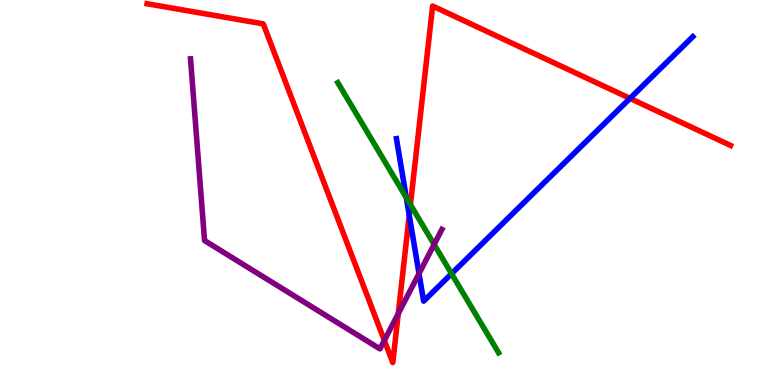[{'lines': ['blue', 'red'], 'intersections': [{'x': 5.28, 'y': 4.41}, {'x': 8.13, 'y': 7.44}]}, {'lines': ['green', 'red'], 'intersections': [{'x': 5.3, 'y': 4.68}]}, {'lines': ['purple', 'red'], 'intersections': [{'x': 4.96, 'y': 1.16}, {'x': 5.14, 'y': 1.85}]}, {'lines': ['blue', 'green'], 'intersections': [{'x': 5.24, 'y': 4.86}, {'x': 5.83, 'y': 2.89}]}, {'lines': ['blue', 'purple'], 'intersections': [{'x': 5.41, 'y': 2.89}]}, {'lines': ['green', 'purple'], 'intersections': [{'x': 5.6, 'y': 3.65}]}]